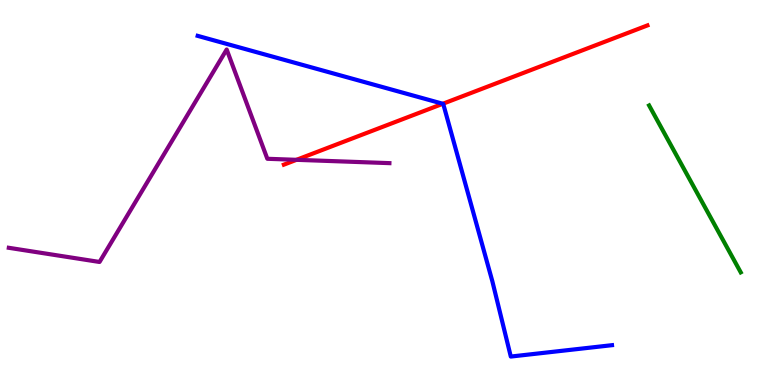[{'lines': ['blue', 'red'], 'intersections': [{'x': 5.71, 'y': 7.3}]}, {'lines': ['green', 'red'], 'intersections': []}, {'lines': ['purple', 'red'], 'intersections': [{'x': 3.83, 'y': 5.85}]}, {'lines': ['blue', 'green'], 'intersections': []}, {'lines': ['blue', 'purple'], 'intersections': []}, {'lines': ['green', 'purple'], 'intersections': []}]